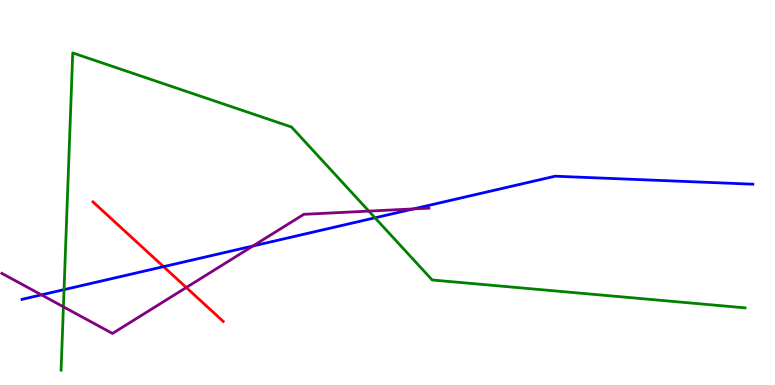[{'lines': ['blue', 'red'], 'intersections': [{'x': 2.11, 'y': 3.07}]}, {'lines': ['green', 'red'], 'intersections': []}, {'lines': ['purple', 'red'], 'intersections': [{'x': 2.4, 'y': 2.53}]}, {'lines': ['blue', 'green'], 'intersections': [{'x': 0.826, 'y': 2.48}, {'x': 4.84, 'y': 4.34}]}, {'lines': ['blue', 'purple'], 'intersections': [{'x': 0.535, 'y': 2.34}, {'x': 3.26, 'y': 3.61}, {'x': 5.34, 'y': 4.57}]}, {'lines': ['green', 'purple'], 'intersections': [{'x': 0.818, 'y': 2.03}, {'x': 4.76, 'y': 4.52}]}]